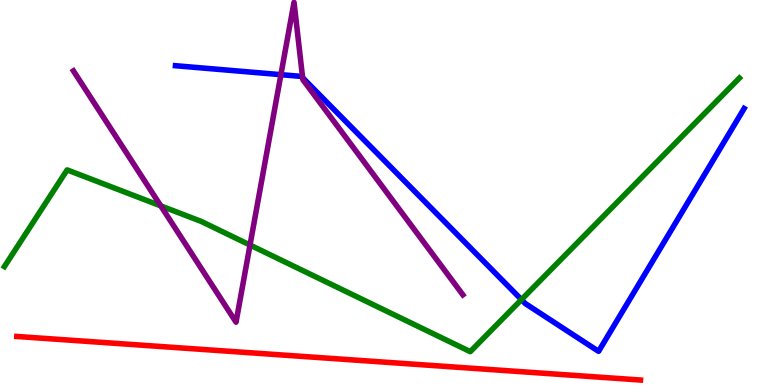[{'lines': ['blue', 'red'], 'intersections': []}, {'lines': ['green', 'red'], 'intersections': []}, {'lines': ['purple', 'red'], 'intersections': []}, {'lines': ['blue', 'green'], 'intersections': [{'x': 6.73, 'y': 2.22}]}, {'lines': ['blue', 'purple'], 'intersections': [{'x': 3.62, 'y': 8.06}, {'x': 3.9, 'y': 7.98}]}, {'lines': ['green', 'purple'], 'intersections': [{'x': 2.07, 'y': 4.65}, {'x': 3.23, 'y': 3.64}]}]